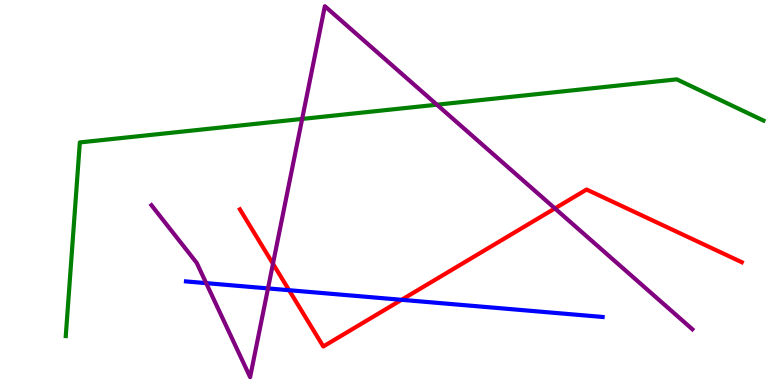[{'lines': ['blue', 'red'], 'intersections': [{'x': 3.73, 'y': 2.46}, {'x': 5.18, 'y': 2.21}]}, {'lines': ['green', 'red'], 'intersections': []}, {'lines': ['purple', 'red'], 'intersections': [{'x': 3.52, 'y': 3.15}, {'x': 7.16, 'y': 4.59}]}, {'lines': ['blue', 'green'], 'intersections': []}, {'lines': ['blue', 'purple'], 'intersections': [{'x': 2.66, 'y': 2.65}, {'x': 3.46, 'y': 2.51}]}, {'lines': ['green', 'purple'], 'intersections': [{'x': 3.9, 'y': 6.91}, {'x': 5.64, 'y': 7.28}]}]